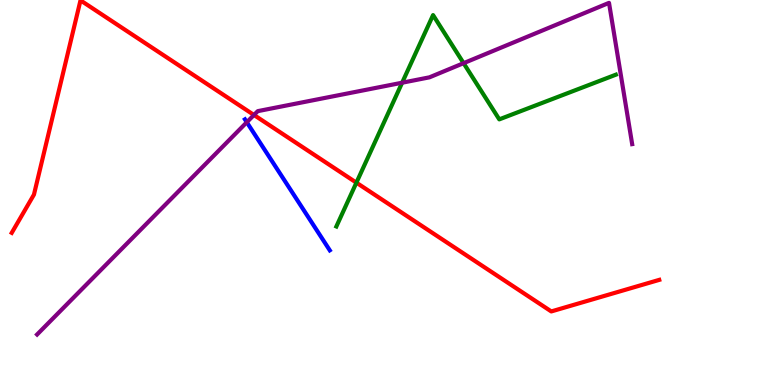[{'lines': ['blue', 'red'], 'intersections': []}, {'lines': ['green', 'red'], 'intersections': [{'x': 4.6, 'y': 5.26}]}, {'lines': ['purple', 'red'], 'intersections': [{'x': 3.28, 'y': 7.01}]}, {'lines': ['blue', 'green'], 'intersections': []}, {'lines': ['blue', 'purple'], 'intersections': [{'x': 3.18, 'y': 6.82}]}, {'lines': ['green', 'purple'], 'intersections': [{'x': 5.19, 'y': 7.85}, {'x': 5.98, 'y': 8.36}]}]